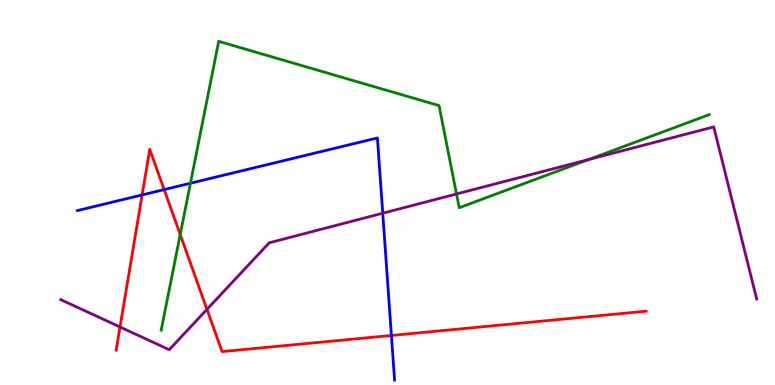[{'lines': ['blue', 'red'], 'intersections': [{'x': 1.83, 'y': 4.94}, {'x': 2.12, 'y': 5.08}, {'x': 5.05, 'y': 1.29}]}, {'lines': ['green', 'red'], 'intersections': [{'x': 2.33, 'y': 3.91}]}, {'lines': ['purple', 'red'], 'intersections': [{'x': 1.55, 'y': 1.51}, {'x': 2.67, 'y': 1.96}]}, {'lines': ['blue', 'green'], 'intersections': [{'x': 2.46, 'y': 5.24}]}, {'lines': ['blue', 'purple'], 'intersections': [{'x': 4.94, 'y': 4.46}]}, {'lines': ['green', 'purple'], 'intersections': [{'x': 5.89, 'y': 4.96}, {'x': 7.6, 'y': 5.86}]}]